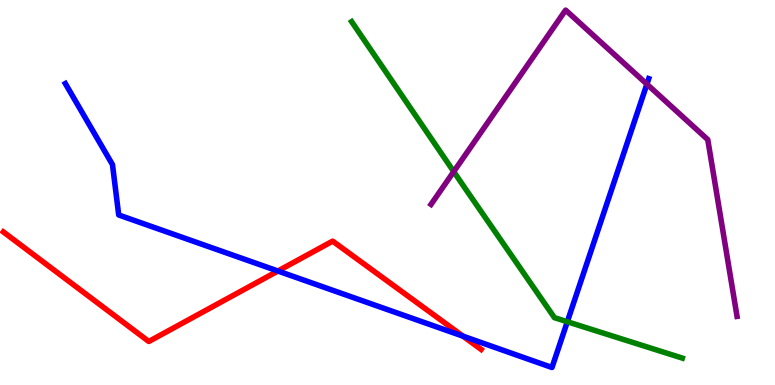[{'lines': ['blue', 'red'], 'intersections': [{'x': 3.59, 'y': 2.96}, {'x': 5.97, 'y': 1.27}]}, {'lines': ['green', 'red'], 'intersections': []}, {'lines': ['purple', 'red'], 'intersections': []}, {'lines': ['blue', 'green'], 'intersections': [{'x': 7.32, 'y': 1.64}]}, {'lines': ['blue', 'purple'], 'intersections': [{'x': 8.35, 'y': 7.81}]}, {'lines': ['green', 'purple'], 'intersections': [{'x': 5.85, 'y': 5.54}]}]